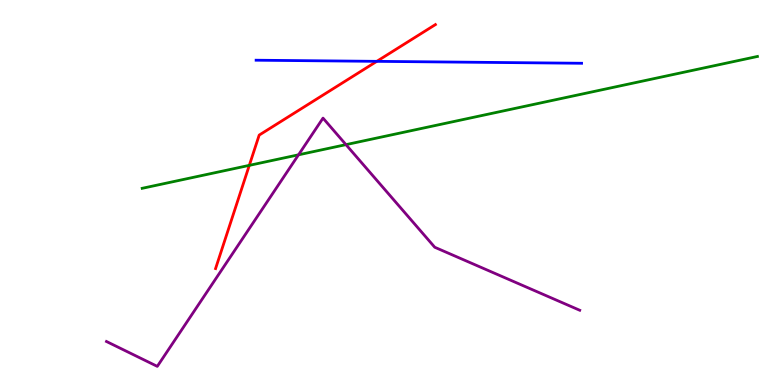[{'lines': ['blue', 'red'], 'intersections': [{'x': 4.86, 'y': 8.41}]}, {'lines': ['green', 'red'], 'intersections': [{'x': 3.22, 'y': 5.7}]}, {'lines': ['purple', 'red'], 'intersections': []}, {'lines': ['blue', 'green'], 'intersections': []}, {'lines': ['blue', 'purple'], 'intersections': []}, {'lines': ['green', 'purple'], 'intersections': [{'x': 3.85, 'y': 5.98}, {'x': 4.46, 'y': 6.24}]}]